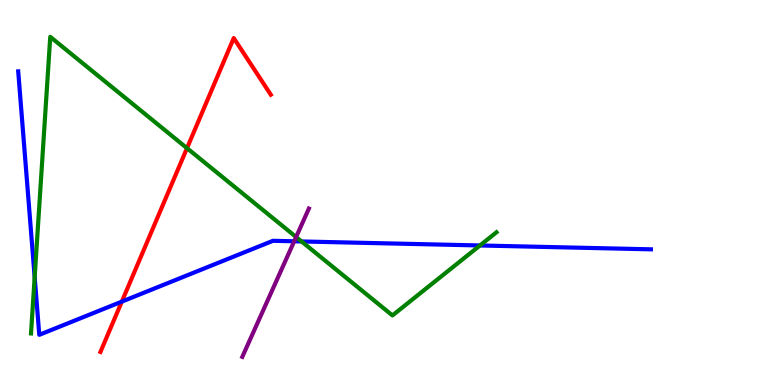[{'lines': ['blue', 'red'], 'intersections': [{'x': 1.57, 'y': 2.17}]}, {'lines': ['green', 'red'], 'intersections': [{'x': 2.41, 'y': 6.15}]}, {'lines': ['purple', 'red'], 'intersections': []}, {'lines': ['blue', 'green'], 'intersections': [{'x': 0.447, 'y': 2.8}, {'x': 3.89, 'y': 3.73}, {'x': 6.19, 'y': 3.62}]}, {'lines': ['blue', 'purple'], 'intersections': [{'x': 3.8, 'y': 3.73}]}, {'lines': ['green', 'purple'], 'intersections': [{'x': 3.82, 'y': 3.84}]}]